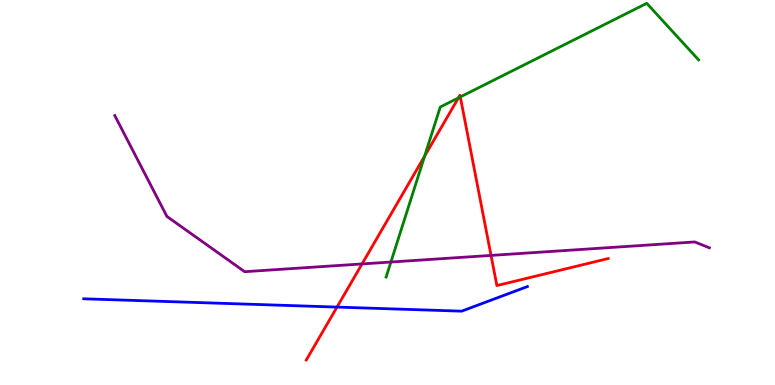[{'lines': ['blue', 'red'], 'intersections': [{'x': 4.35, 'y': 2.02}]}, {'lines': ['green', 'red'], 'intersections': [{'x': 5.48, 'y': 5.95}, {'x': 5.92, 'y': 7.46}, {'x': 5.94, 'y': 7.48}]}, {'lines': ['purple', 'red'], 'intersections': [{'x': 4.67, 'y': 3.14}, {'x': 6.34, 'y': 3.37}]}, {'lines': ['blue', 'green'], 'intersections': []}, {'lines': ['blue', 'purple'], 'intersections': []}, {'lines': ['green', 'purple'], 'intersections': [{'x': 5.04, 'y': 3.19}]}]